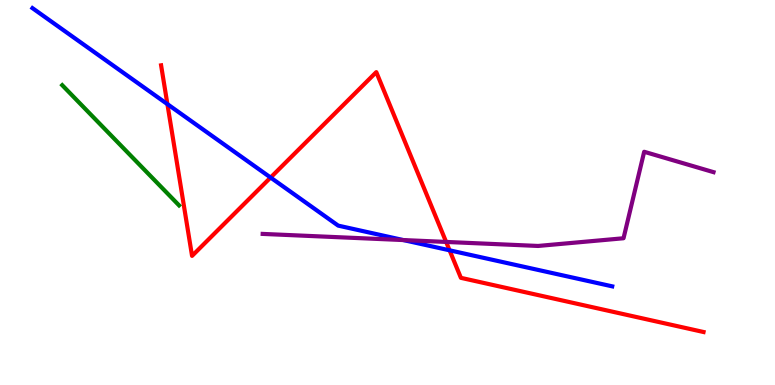[{'lines': ['blue', 'red'], 'intersections': [{'x': 2.16, 'y': 7.3}, {'x': 3.49, 'y': 5.39}, {'x': 5.8, 'y': 3.5}]}, {'lines': ['green', 'red'], 'intersections': []}, {'lines': ['purple', 'red'], 'intersections': [{'x': 5.76, 'y': 3.72}]}, {'lines': ['blue', 'green'], 'intersections': []}, {'lines': ['blue', 'purple'], 'intersections': [{'x': 5.2, 'y': 3.76}]}, {'lines': ['green', 'purple'], 'intersections': []}]